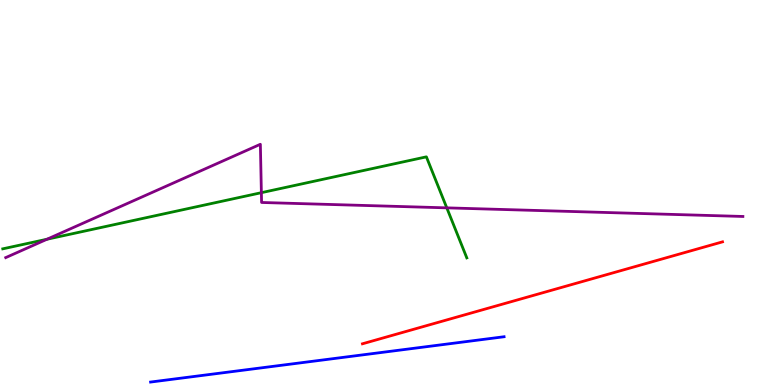[{'lines': ['blue', 'red'], 'intersections': []}, {'lines': ['green', 'red'], 'intersections': []}, {'lines': ['purple', 'red'], 'intersections': []}, {'lines': ['blue', 'green'], 'intersections': []}, {'lines': ['blue', 'purple'], 'intersections': []}, {'lines': ['green', 'purple'], 'intersections': [{'x': 0.606, 'y': 3.79}, {'x': 3.37, 'y': 5.0}, {'x': 5.77, 'y': 4.6}]}]